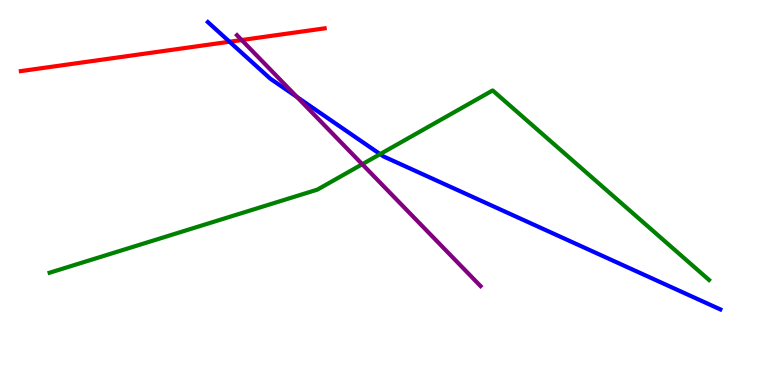[{'lines': ['blue', 'red'], 'intersections': [{'x': 2.96, 'y': 8.92}]}, {'lines': ['green', 'red'], 'intersections': []}, {'lines': ['purple', 'red'], 'intersections': [{'x': 3.12, 'y': 8.96}]}, {'lines': ['blue', 'green'], 'intersections': [{'x': 4.9, 'y': 6.0}]}, {'lines': ['blue', 'purple'], 'intersections': [{'x': 3.83, 'y': 7.48}]}, {'lines': ['green', 'purple'], 'intersections': [{'x': 4.67, 'y': 5.73}]}]